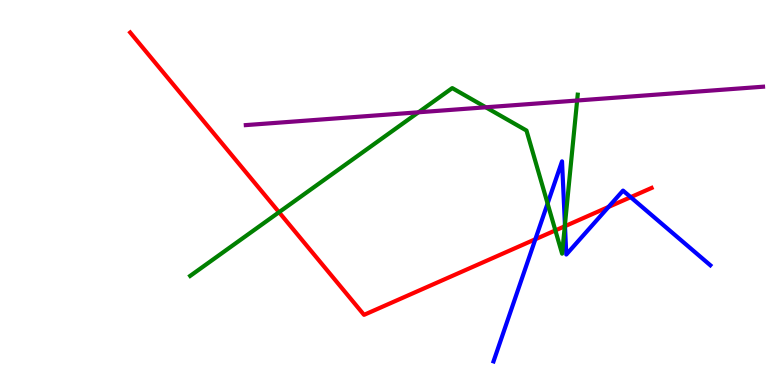[{'lines': ['blue', 'red'], 'intersections': [{'x': 6.91, 'y': 3.79}, {'x': 7.29, 'y': 4.13}, {'x': 7.85, 'y': 4.62}, {'x': 8.14, 'y': 4.88}]}, {'lines': ['green', 'red'], 'intersections': [{'x': 3.6, 'y': 4.49}, {'x': 7.17, 'y': 4.02}, {'x': 7.29, 'y': 4.12}]}, {'lines': ['purple', 'red'], 'intersections': []}, {'lines': ['blue', 'green'], 'intersections': [{'x': 7.07, 'y': 4.71}, {'x': 7.29, 'y': 4.16}]}, {'lines': ['blue', 'purple'], 'intersections': []}, {'lines': ['green', 'purple'], 'intersections': [{'x': 5.4, 'y': 7.08}, {'x': 6.27, 'y': 7.21}, {'x': 7.45, 'y': 7.39}]}]